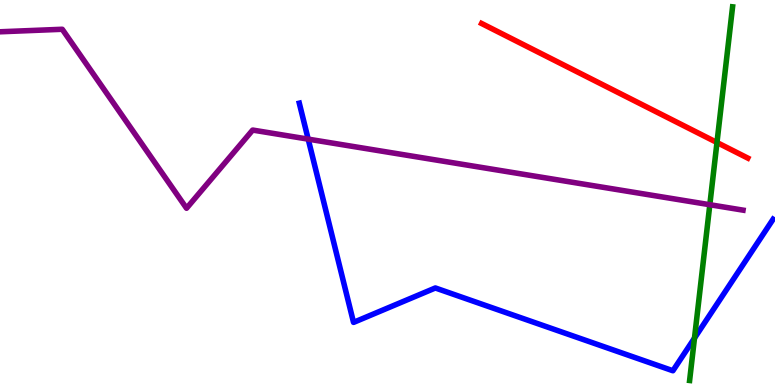[{'lines': ['blue', 'red'], 'intersections': []}, {'lines': ['green', 'red'], 'intersections': [{'x': 9.25, 'y': 6.3}]}, {'lines': ['purple', 'red'], 'intersections': []}, {'lines': ['blue', 'green'], 'intersections': [{'x': 8.96, 'y': 1.22}]}, {'lines': ['blue', 'purple'], 'intersections': [{'x': 3.98, 'y': 6.39}]}, {'lines': ['green', 'purple'], 'intersections': [{'x': 9.16, 'y': 4.68}]}]